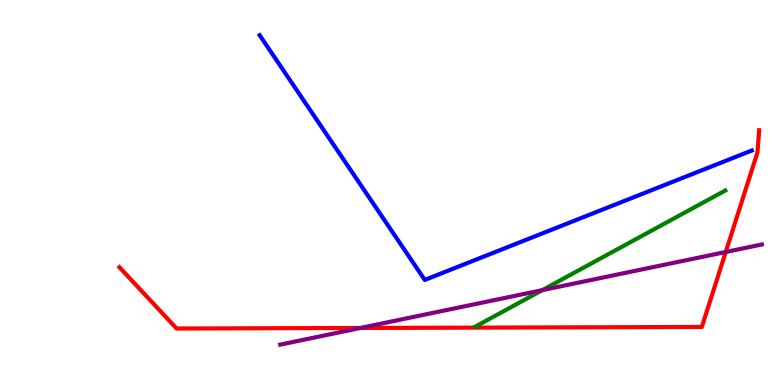[{'lines': ['blue', 'red'], 'intersections': []}, {'lines': ['green', 'red'], 'intersections': []}, {'lines': ['purple', 'red'], 'intersections': [{'x': 4.65, 'y': 1.48}, {'x': 9.36, 'y': 3.45}]}, {'lines': ['blue', 'green'], 'intersections': []}, {'lines': ['blue', 'purple'], 'intersections': []}, {'lines': ['green', 'purple'], 'intersections': [{'x': 7.0, 'y': 2.46}]}]